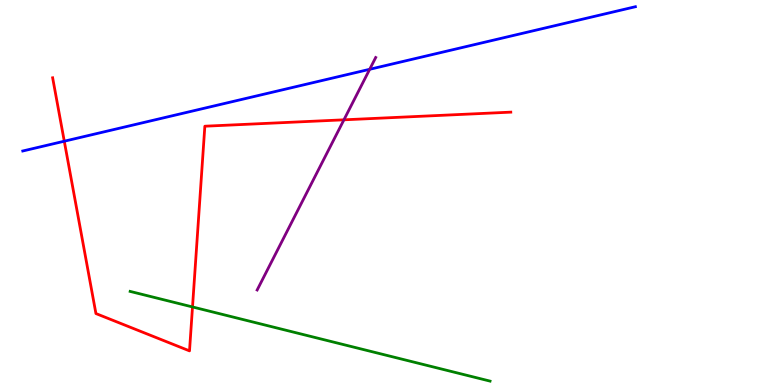[{'lines': ['blue', 'red'], 'intersections': [{'x': 0.829, 'y': 6.33}]}, {'lines': ['green', 'red'], 'intersections': [{'x': 2.48, 'y': 2.03}]}, {'lines': ['purple', 'red'], 'intersections': [{'x': 4.44, 'y': 6.89}]}, {'lines': ['blue', 'green'], 'intersections': []}, {'lines': ['blue', 'purple'], 'intersections': [{'x': 4.77, 'y': 8.2}]}, {'lines': ['green', 'purple'], 'intersections': []}]